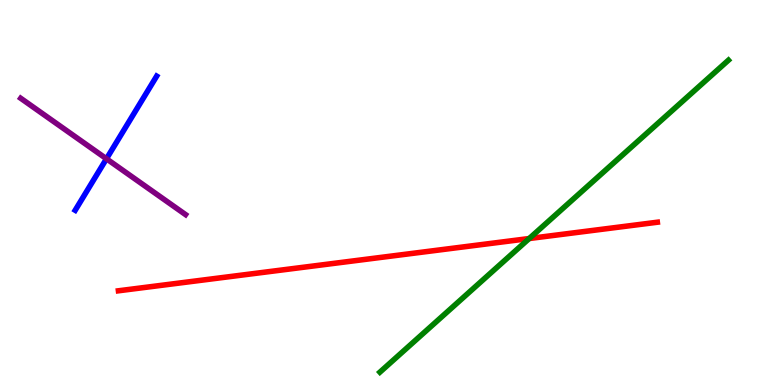[{'lines': ['blue', 'red'], 'intersections': []}, {'lines': ['green', 'red'], 'intersections': [{'x': 6.83, 'y': 3.8}]}, {'lines': ['purple', 'red'], 'intersections': []}, {'lines': ['blue', 'green'], 'intersections': []}, {'lines': ['blue', 'purple'], 'intersections': [{'x': 1.37, 'y': 5.88}]}, {'lines': ['green', 'purple'], 'intersections': []}]